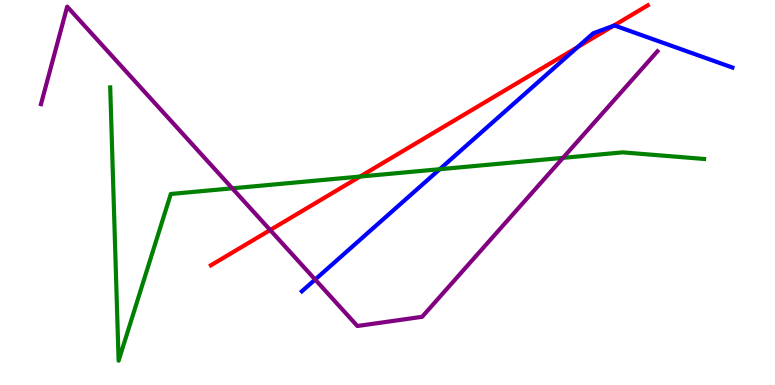[{'lines': ['blue', 'red'], 'intersections': [{'x': 7.45, 'y': 8.78}, {'x': 7.91, 'y': 9.33}]}, {'lines': ['green', 'red'], 'intersections': [{'x': 4.65, 'y': 5.41}]}, {'lines': ['purple', 'red'], 'intersections': [{'x': 3.49, 'y': 4.02}]}, {'lines': ['blue', 'green'], 'intersections': [{'x': 5.67, 'y': 5.6}]}, {'lines': ['blue', 'purple'], 'intersections': [{'x': 4.07, 'y': 2.74}]}, {'lines': ['green', 'purple'], 'intersections': [{'x': 3.0, 'y': 5.11}, {'x': 7.26, 'y': 5.9}]}]